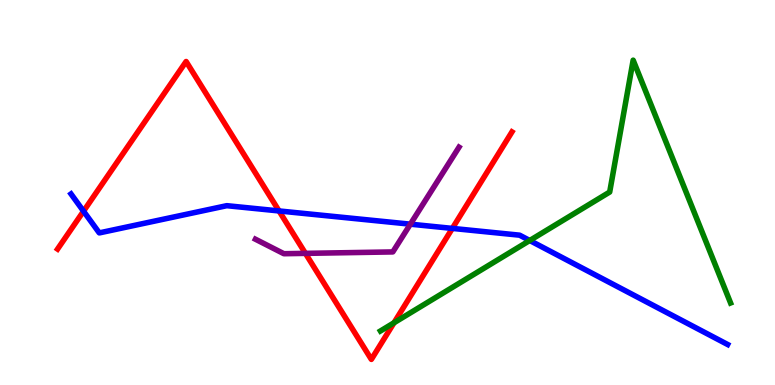[{'lines': ['blue', 'red'], 'intersections': [{'x': 1.08, 'y': 4.51}, {'x': 3.6, 'y': 4.52}, {'x': 5.84, 'y': 4.07}]}, {'lines': ['green', 'red'], 'intersections': [{'x': 5.08, 'y': 1.62}]}, {'lines': ['purple', 'red'], 'intersections': [{'x': 3.94, 'y': 3.42}]}, {'lines': ['blue', 'green'], 'intersections': [{'x': 6.84, 'y': 3.75}]}, {'lines': ['blue', 'purple'], 'intersections': [{'x': 5.29, 'y': 4.18}]}, {'lines': ['green', 'purple'], 'intersections': []}]